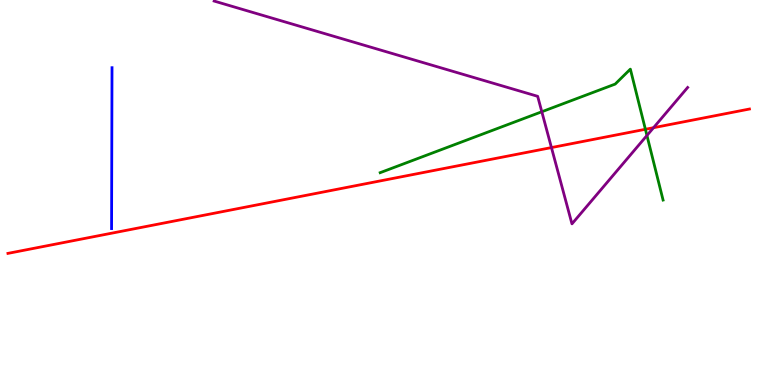[{'lines': ['blue', 'red'], 'intersections': []}, {'lines': ['green', 'red'], 'intersections': [{'x': 8.33, 'y': 6.64}]}, {'lines': ['purple', 'red'], 'intersections': [{'x': 7.12, 'y': 6.17}, {'x': 8.43, 'y': 6.68}]}, {'lines': ['blue', 'green'], 'intersections': []}, {'lines': ['blue', 'purple'], 'intersections': []}, {'lines': ['green', 'purple'], 'intersections': [{'x': 6.99, 'y': 7.1}, {'x': 8.35, 'y': 6.48}]}]